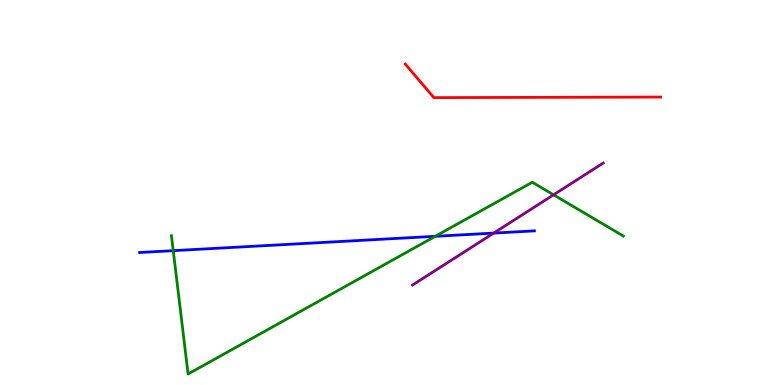[{'lines': ['blue', 'red'], 'intersections': []}, {'lines': ['green', 'red'], 'intersections': []}, {'lines': ['purple', 'red'], 'intersections': []}, {'lines': ['blue', 'green'], 'intersections': [{'x': 2.24, 'y': 3.49}, {'x': 5.62, 'y': 3.86}]}, {'lines': ['blue', 'purple'], 'intersections': [{'x': 6.37, 'y': 3.95}]}, {'lines': ['green', 'purple'], 'intersections': [{'x': 7.14, 'y': 4.94}]}]